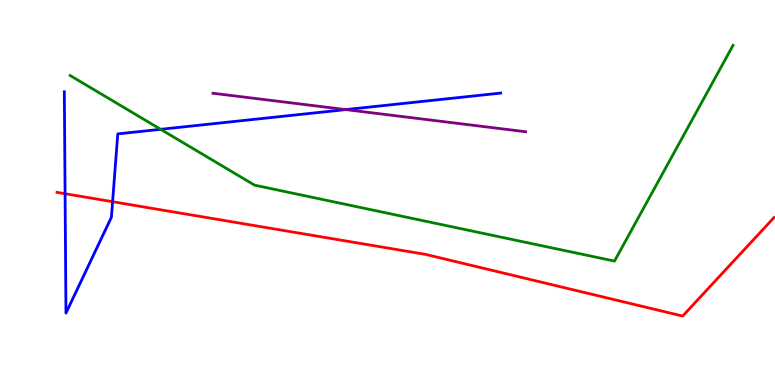[{'lines': ['blue', 'red'], 'intersections': [{'x': 0.84, 'y': 4.97}, {'x': 1.45, 'y': 4.76}]}, {'lines': ['green', 'red'], 'intersections': []}, {'lines': ['purple', 'red'], 'intersections': []}, {'lines': ['blue', 'green'], 'intersections': [{'x': 2.07, 'y': 6.64}]}, {'lines': ['blue', 'purple'], 'intersections': [{'x': 4.46, 'y': 7.15}]}, {'lines': ['green', 'purple'], 'intersections': []}]